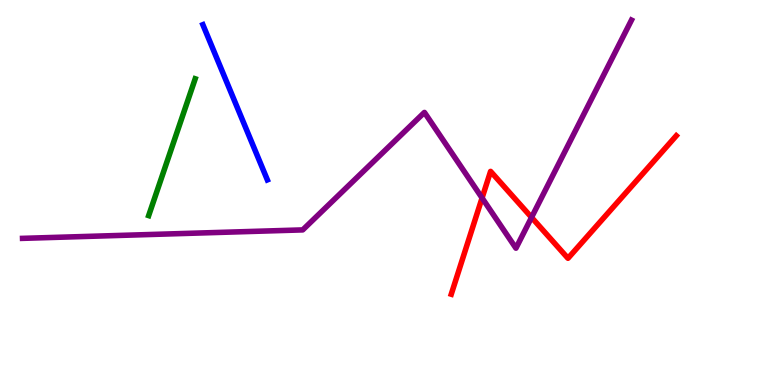[{'lines': ['blue', 'red'], 'intersections': []}, {'lines': ['green', 'red'], 'intersections': []}, {'lines': ['purple', 'red'], 'intersections': [{'x': 6.22, 'y': 4.86}, {'x': 6.86, 'y': 4.35}]}, {'lines': ['blue', 'green'], 'intersections': []}, {'lines': ['blue', 'purple'], 'intersections': []}, {'lines': ['green', 'purple'], 'intersections': []}]